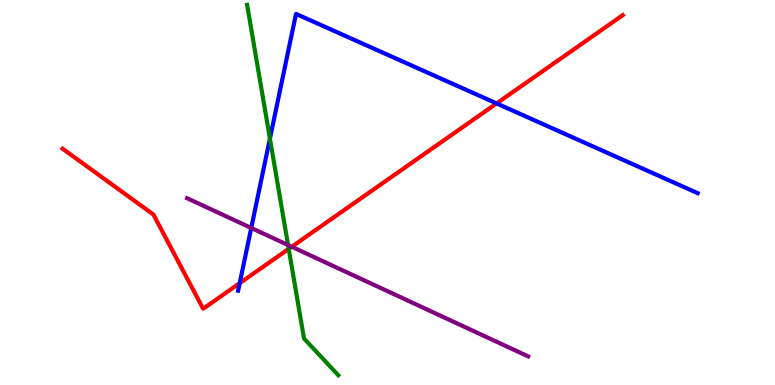[{'lines': ['blue', 'red'], 'intersections': [{'x': 3.09, 'y': 2.64}, {'x': 6.41, 'y': 7.31}]}, {'lines': ['green', 'red'], 'intersections': [{'x': 3.73, 'y': 3.54}]}, {'lines': ['purple', 'red'], 'intersections': [{'x': 3.76, 'y': 3.59}]}, {'lines': ['blue', 'green'], 'intersections': [{'x': 3.48, 'y': 6.4}]}, {'lines': ['blue', 'purple'], 'intersections': [{'x': 3.24, 'y': 4.08}]}, {'lines': ['green', 'purple'], 'intersections': [{'x': 3.72, 'y': 3.64}]}]